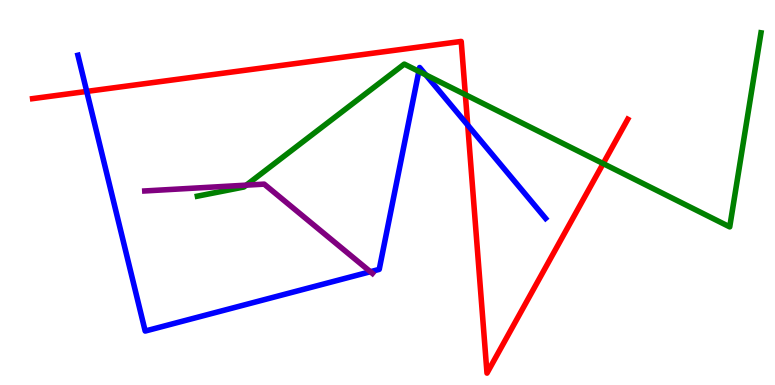[{'lines': ['blue', 'red'], 'intersections': [{'x': 1.12, 'y': 7.63}, {'x': 6.04, 'y': 6.75}]}, {'lines': ['green', 'red'], 'intersections': [{'x': 6.0, 'y': 7.54}, {'x': 7.78, 'y': 5.75}]}, {'lines': ['purple', 'red'], 'intersections': []}, {'lines': ['blue', 'green'], 'intersections': [{'x': 5.4, 'y': 8.15}, {'x': 5.49, 'y': 8.06}]}, {'lines': ['blue', 'purple'], 'intersections': [{'x': 4.78, 'y': 2.94}]}, {'lines': ['green', 'purple'], 'intersections': [{'x': 3.18, 'y': 5.19}]}]